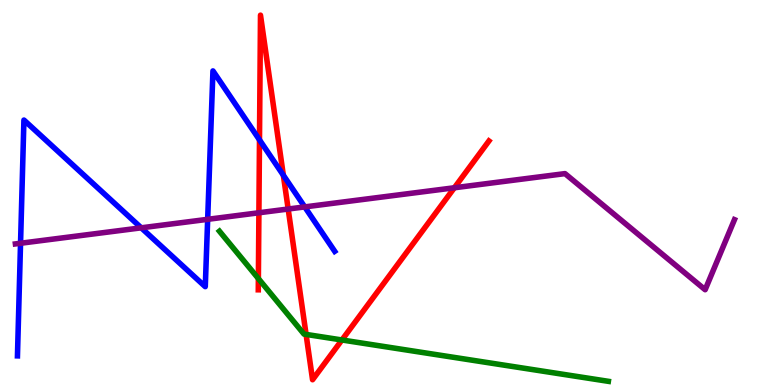[{'lines': ['blue', 'red'], 'intersections': [{'x': 3.35, 'y': 6.37}, {'x': 3.66, 'y': 5.45}]}, {'lines': ['green', 'red'], 'intersections': [{'x': 3.33, 'y': 2.76}, {'x': 3.95, 'y': 1.31}, {'x': 4.41, 'y': 1.17}]}, {'lines': ['purple', 'red'], 'intersections': [{'x': 3.34, 'y': 4.47}, {'x': 3.72, 'y': 4.57}, {'x': 5.86, 'y': 5.12}]}, {'lines': ['blue', 'green'], 'intersections': []}, {'lines': ['blue', 'purple'], 'intersections': [{'x': 0.265, 'y': 3.68}, {'x': 1.82, 'y': 4.08}, {'x': 2.68, 'y': 4.3}, {'x': 3.93, 'y': 4.63}]}, {'lines': ['green', 'purple'], 'intersections': []}]